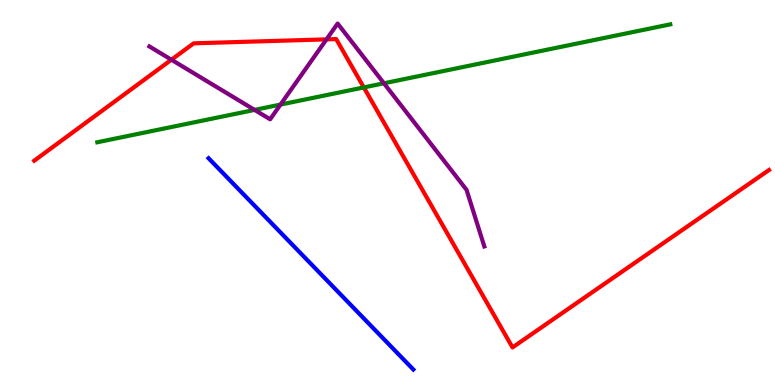[{'lines': ['blue', 'red'], 'intersections': []}, {'lines': ['green', 'red'], 'intersections': [{'x': 4.69, 'y': 7.73}]}, {'lines': ['purple', 'red'], 'intersections': [{'x': 2.21, 'y': 8.45}, {'x': 4.21, 'y': 8.98}]}, {'lines': ['blue', 'green'], 'intersections': []}, {'lines': ['blue', 'purple'], 'intersections': []}, {'lines': ['green', 'purple'], 'intersections': [{'x': 3.29, 'y': 7.15}, {'x': 3.62, 'y': 7.28}, {'x': 4.95, 'y': 7.84}]}]